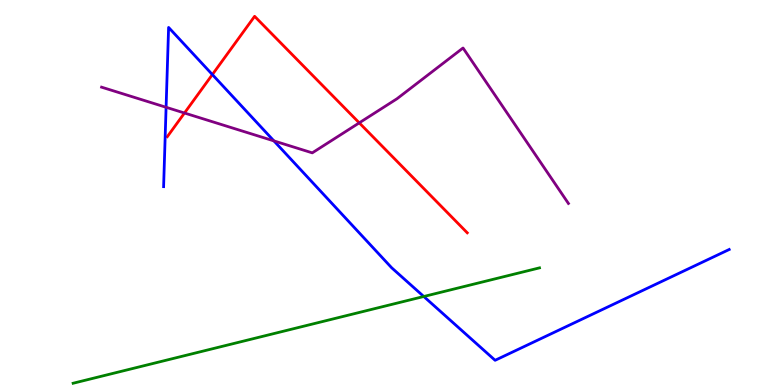[{'lines': ['blue', 'red'], 'intersections': [{'x': 2.74, 'y': 8.06}]}, {'lines': ['green', 'red'], 'intersections': []}, {'lines': ['purple', 'red'], 'intersections': [{'x': 2.38, 'y': 7.06}, {'x': 4.64, 'y': 6.81}]}, {'lines': ['blue', 'green'], 'intersections': [{'x': 5.47, 'y': 2.3}]}, {'lines': ['blue', 'purple'], 'intersections': [{'x': 2.14, 'y': 7.21}, {'x': 3.53, 'y': 6.34}]}, {'lines': ['green', 'purple'], 'intersections': []}]